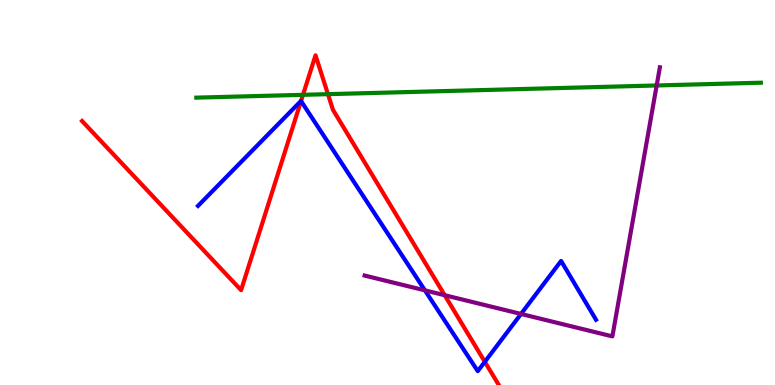[{'lines': ['blue', 'red'], 'intersections': [{'x': 3.88, 'y': 7.38}, {'x': 6.26, 'y': 0.602}]}, {'lines': ['green', 'red'], 'intersections': [{'x': 3.91, 'y': 7.54}, {'x': 4.23, 'y': 7.55}]}, {'lines': ['purple', 'red'], 'intersections': [{'x': 5.74, 'y': 2.33}]}, {'lines': ['blue', 'green'], 'intersections': []}, {'lines': ['blue', 'purple'], 'intersections': [{'x': 5.48, 'y': 2.46}, {'x': 6.72, 'y': 1.85}]}, {'lines': ['green', 'purple'], 'intersections': [{'x': 8.47, 'y': 7.78}]}]